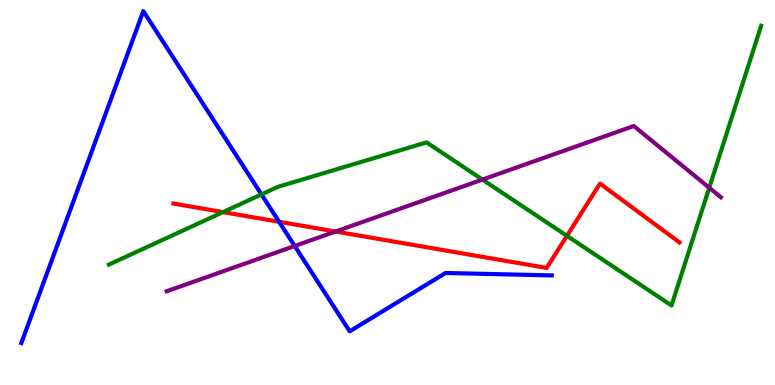[{'lines': ['blue', 'red'], 'intersections': [{'x': 3.6, 'y': 4.24}]}, {'lines': ['green', 'red'], 'intersections': [{'x': 2.88, 'y': 4.49}, {'x': 7.32, 'y': 3.87}]}, {'lines': ['purple', 'red'], 'intersections': [{'x': 4.33, 'y': 3.99}]}, {'lines': ['blue', 'green'], 'intersections': [{'x': 3.37, 'y': 4.95}]}, {'lines': ['blue', 'purple'], 'intersections': [{'x': 3.8, 'y': 3.61}]}, {'lines': ['green', 'purple'], 'intersections': [{'x': 6.22, 'y': 5.34}, {'x': 9.15, 'y': 5.12}]}]